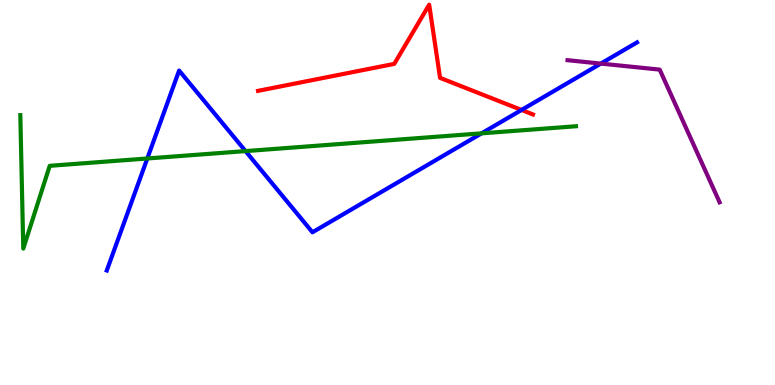[{'lines': ['blue', 'red'], 'intersections': [{'x': 6.73, 'y': 7.14}]}, {'lines': ['green', 'red'], 'intersections': []}, {'lines': ['purple', 'red'], 'intersections': []}, {'lines': ['blue', 'green'], 'intersections': [{'x': 1.9, 'y': 5.88}, {'x': 3.17, 'y': 6.08}, {'x': 6.21, 'y': 6.54}]}, {'lines': ['blue', 'purple'], 'intersections': [{'x': 7.75, 'y': 8.35}]}, {'lines': ['green', 'purple'], 'intersections': []}]